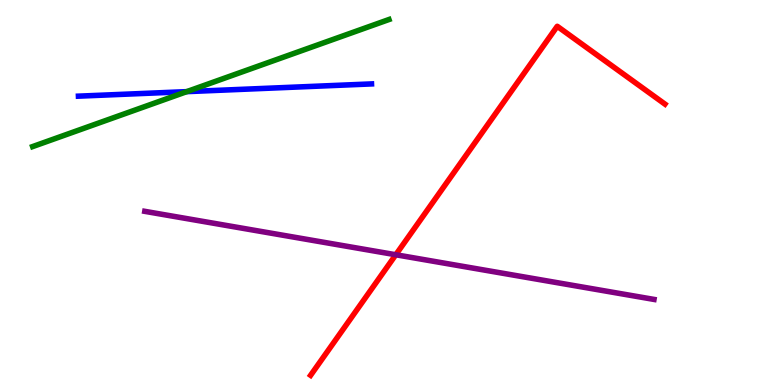[{'lines': ['blue', 'red'], 'intersections': []}, {'lines': ['green', 'red'], 'intersections': []}, {'lines': ['purple', 'red'], 'intersections': [{'x': 5.11, 'y': 3.38}]}, {'lines': ['blue', 'green'], 'intersections': [{'x': 2.41, 'y': 7.62}]}, {'lines': ['blue', 'purple'], 'intersections': []}, {'lines': ['green', 'purple'], 'intersections': []}]